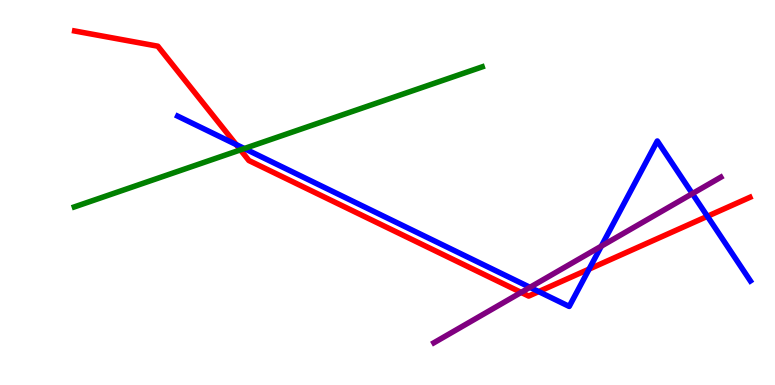[{'lines': ['blue', 'red'], 'intersections': [{'x': 3.05, 'y': 6.24}, {'x': 6.95, 'y': 2.43}, {'x': 7.6, 'y': 3.01}, {'x': 9.13, 'y': 4.38}]}, {'lines': ['green', 'red'], 'intersections': [{'x': 3.1, 'y': 6.11}]}, {'lines': ['purple', 'red'], 'intersections': [{'x': 6.72, 'y': 2.4}]}, {'lines': ['blue', 'green'], 'intersections': [{'x': 3.15, 'y': 6.14}]}, {'lines': ['blue', 'purple'], 'intersections': [{'x': 6.84, 'y': 2.54}, {'x': 7.76, 'y': 3.61}, {'x': 8.93, 'y': 4.97}]}, {'lines': ['green', 'purple'], 'intersections': []}]